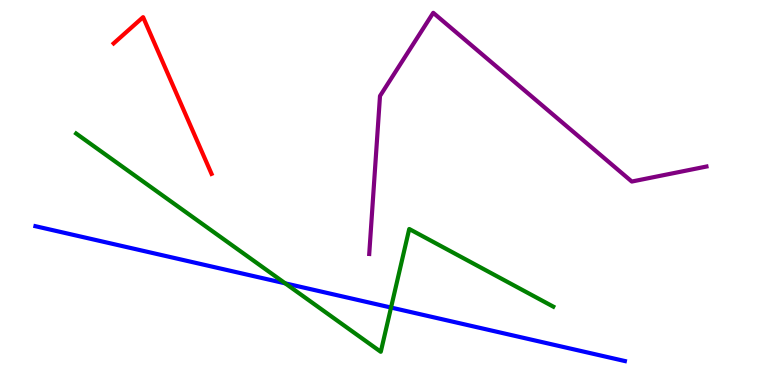[{'lines': ['blue', 'red'], 'intersections': []}, {'lines': ['green', 'red'], 'intersections': []}, {'lines': ['purple', 'red'], 'intersections': []}, {'lines': ['blue', 'green'], 'intersections': [{'x': 3.68, 'y': 2.64}, {'x': 5.05, 'y': 2.01}]}, {'lines': ['blue', 'purple'], 'intersections': []}, {'lines': ['green', 'purple'], 'intersections': []}]